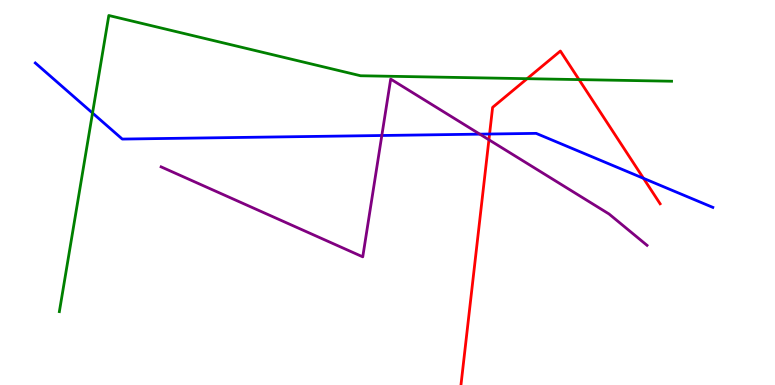[{'lines': ['blue', 'red'], 'intersections': [{'x': 6.32, 'y': 6.52}, {'x': 8.3, 'y': 5.37}]}, {'lines': ['green', 'red'], 'intersections': [{'x': 6.8, 'y': 7.96}, {'x': 7.47, 'y': 7.93}]}, {'lines': ['purple', 'red'], 'intersections': [{'x': 6.31, 'y': 6.37}]}, {'lines': ['blue', 'green'], 'intersections': [{'x': 1.19, 'y': 7.06}]}, {'lines': ['blue', 'purple'], 'intersections': [{'x': 4.93, 'y': 6.48}, {'x': 6.19, 'y': 6.52}]}, {'lines': ['green', 'purple'], 'intersections': []}]